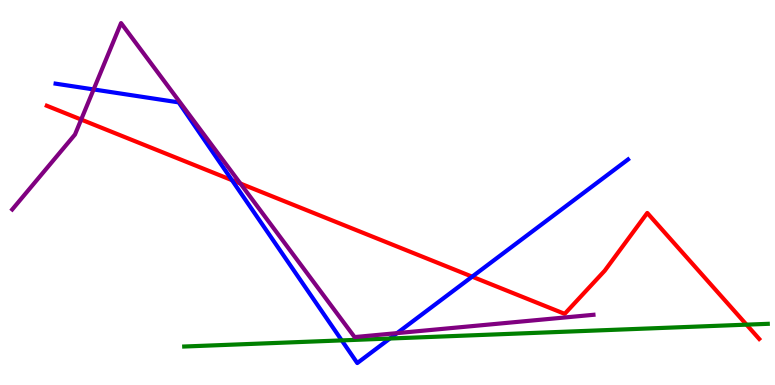[{'lines': ['blue', 'red'], 'intersections': [{'x': 2.99, 'y': 5.32}, {'x': 6.09, 'y': 2.81}]}, {'lines': ['green', 'red'], 'intersections': [{'x': 9.63, 'y': 1.57}]}, {'lines': ['purple', 'red'], 'intersections': [{'x': 1.05, 'y': 6.89}, {'x': 3.1, 'y': 5.23}]}, {'lines': ['blue', 'green'], 'intersections': [{'x': 4.41, 'y': 1.16}, {'x': 5.03, 'y': 1.21}]}, {'lines': ['blue', 'purple'], 'intersections': [{'x': 1.21, 'y': 7.68}, {'x': 5.12, 'y': 1.35}]}, {'lines': ['green', 'purple'], 'intersections': []}]